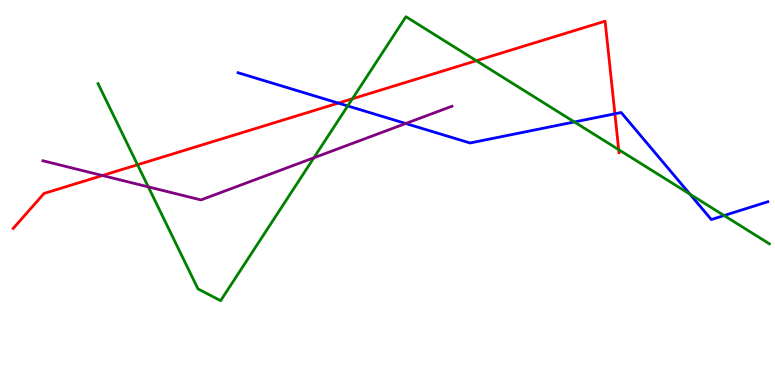[{'lines': ['blue', 'red'], 'intersections': [{'x': 4.37, 'y': 7.32}, {'x': 7.93, 'y': 7.04}]}, {'lines': ['green', 'red'], 'intersections': [{'x': 1.77, 'y': 5.72}, {'x': 4.55, 'y': 7.43}, {'x': 6.15, 'y': 8.42}, {'x': 7.98, 'y': 6.11}]}, {'lines': ['purple', 'red'], 'intersections': [{'x': 1.32, 'y': 5.44}]}, {'lines': ['blue', 'green'], 'intersections': [{'x': 4.49, 'y': 7.25}, {'x': 7.41, 'y': 6.83}, {'x': 8.9, 'y': 4.96}, {'x': 9.34, 'y': 4.4}]}, {'lines': ['blue', 'purple'], 'intersections': [{'x': 5.24, 'y': 6.79}]}, {'lines': ['green', 'purple'], 'intersections': [{'x': 1.91, 'y': 5.15}, {'x': 4.05, 'y': 5.9}]}]